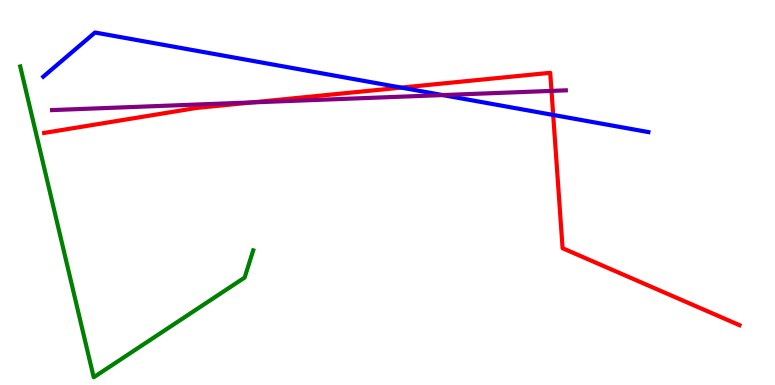[{'lines': ['blue', 'red'], 'intersections': [{'x': 5.18, 'y': 7.72}, {'x': 7.14, 'y': 7.01}]}, {'lines': ['green', 'red'], 'intersections': []}, {'lines': ['purple', 'red'], 'intersections': [{'x': 3.26, 'y': 7.34}, {'x': 7.12, 'y': 7.64}]}, {'lines': ['blue', 'green'], 'intersections': []}, {'lines': ['blue', 'purple'], 'intersections': [{'x': 5.71, 'y': 7.53}]}, {'lines': ['green', 'purple'], 'intersections': []}]